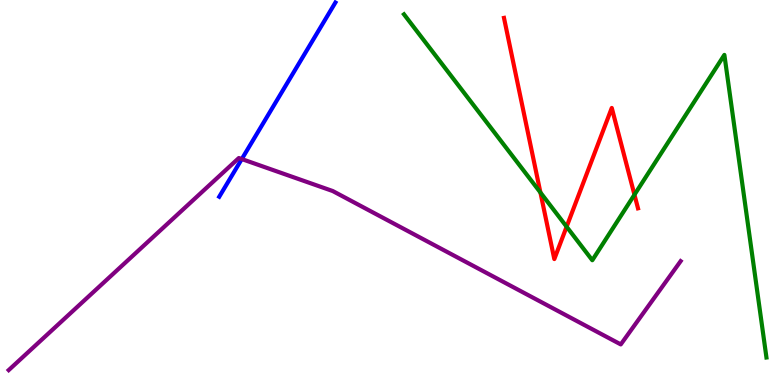[{'lines': ['blue', 'red'], 'intersections': []}, {'lines': ['green', 'red'], 'intersections': [{'x': 6.97, 'y': 5.0}, {'x': 7.31, 'y': 4.11}, {'x': 8.19, 'y': 4.94}]}, {'lines': ['purple', 'red'], 'intersections': []}, {'lines': ['blue', 'green'], 'intersections': []}, {'lines': ['blue', 'purple'], 'intersections': [{'x': 3.12, 'y': 5.87}]}, {'lines': ['green', 'purple'], 'intersections': []}]